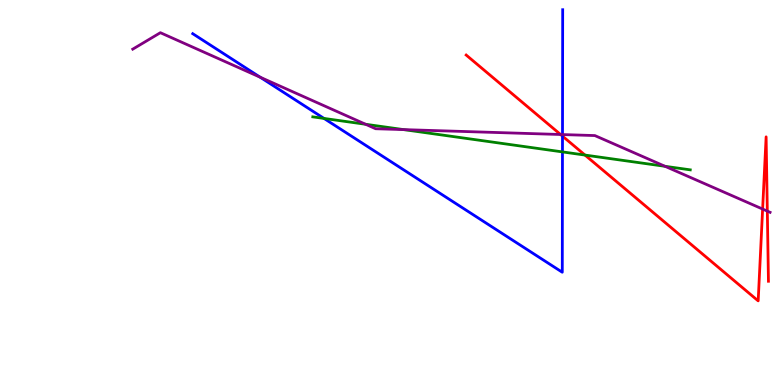[{'lines': ['blue', 'red'], 'intersections': [{'x': 7.26, 'y': 6.46}]}, {'lines': ['green', 'red'], 'intersections': [{'x': 7.55, 'y': 5.97}]}, {'lines': ['purple', 'red'], 'intersections': [{'x': 7.23, 'y': 6.51}, {'x': 9.84, 'y': 4.57}, {'x': 9.9, 'y': 4.52}]}, {'lines': ['blue', 'green'], 'intersections': [{'x': 4.18, 'y': 6.92}, {'x': 7.26, 'y': 6.05}]}, {'lines': ['blue', 'purple'], 'intersections': [{'x': 3.36, 'y': 7.99}, {'x': 7.26, 'y': 6.5}]}, {'lines': ['green', 'purple'], 'intersections': [{'x': 4.72, 'y': 6.77}, {'x': 5.21, 'y': 6.63}, {'x': 8.58, 'y': 5.68}]}]